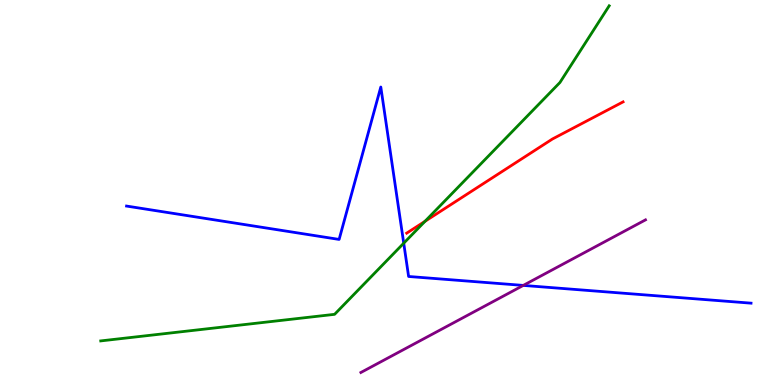[{'lines': ['blue', 'red'], 'intersections': []}, {'lines': ['green', 'red'], 'intersections': [{'x': 5.48, 'y': 4.25}]}, {'lines': ['purple', 'red'], 'intersections': []}, {'lines': ['blue', 'green'], 'intersections': [{'x': 5.21, 'y': 3.68}]}, {'lines': ['blue', 'purple'], 'intersections': [{'x': 6.75, 'y': 2.59}]}, {'lines': ['green', 'purple'], 'intersections': []}]